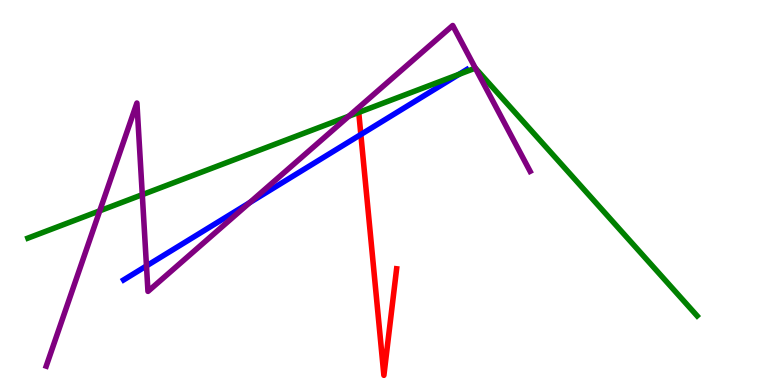[{'lines': ['blue', 'red'], 'intersections': [{'x': 4.66, 'y': 6.51}]}, {'lines': ['green', 'red'], 'intersections': [{'x': 4.63, 'y': 7.08}]}, {'lines': ['purple', 'red'], 'intersections': []}, {'lines': ['blue', 'green'], 'intersections': [{'x': 5.92, 'y': 8.07}]}, {'lines': ['blue', 'purple'], 'intersections': [{'x': 1.89, 'y': 3.09}, {'x': 3.22, 'y': 4.74}]}, {'lines': ['green', 'purple'], 'intersections': [{'x': 1.29, 'y': 4.52}, {'x': 1.84, 'y': 4.94}, {'x': 4.5, 'y': 6.98}, {'x': 6.13, 'y': 8.23}]}]